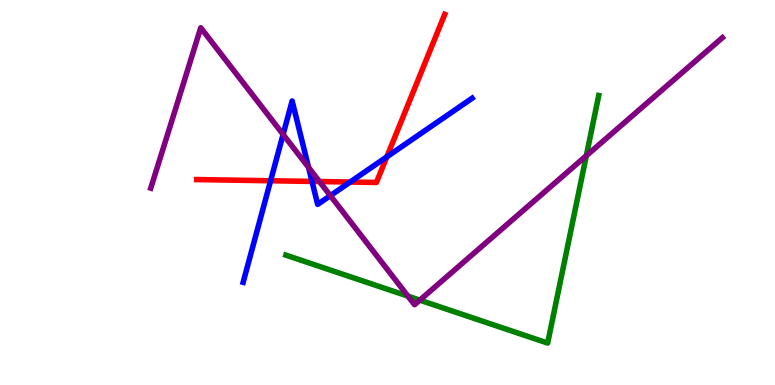[{'lines': ['blue', 'red'], 'intersections': [{'x': 3.49, 'y': 5.31}, {'x': 4.03, 'y': 5.29}, {'x': 4.52, 'y': 5.27}, {'x': 4.99, 'y': 5.93}]}, {'lines': ['green', 'red'], 'intersections': []}, {'lines': ['purple', 'red'], 'intersections': [{'x': 4.12, 'y': 5.28}]}, {'lines': ['blue', 'green'], 'intersections': []}, {'lines': ['blue', 'purple'], 'intersections': [{'x': 3.65, 'y': 6.51}, {'x': 3.98, 'y': 5.65}, {'x': 4.26, 'y': 4.92}]}, {'lines': ['green', 'purple'], 'intersections': [{'x': 5.26, 'y': 2.31}, {'x': 5.42, 'y': 2.2}, {'x': 7.57, 'y': 5.96}]}]